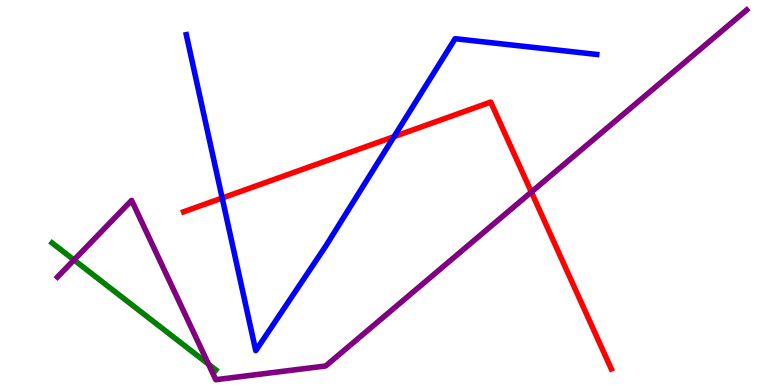[{'lines': ['blue', 'red'], 'intersections': [{'x': 2.87, 'y': 4.86}, {'x': 5.08, 'y': 6.45}]}, {'lines': ['green', 'red'], 'intersections': []}, {'lines': ['purple', 'red'], 'intersections': [{'x': 6.86, 'y': 5.01}]}, {'lines': ['blue', 'green'], 'intersections': []}, {'lines': ['blue', 'purple'], 'intersections': []}, {'lines': ['green', 'purple'], 'intersections': [{'x': 0.955, 'y': 3.25}, {'x': 2.69, 'y': 0.539}]}]